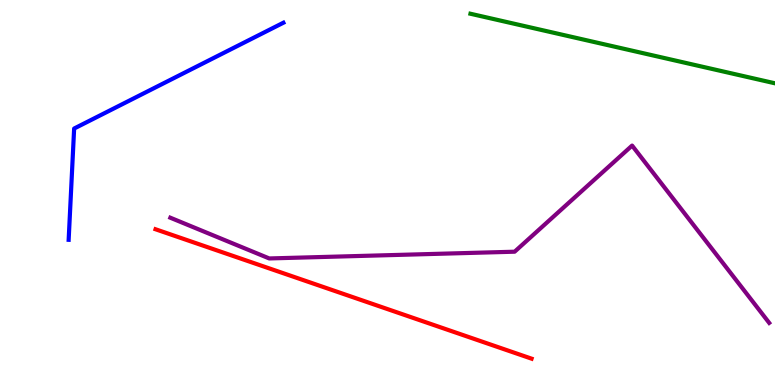[{'lines': ['blue', 'red'], 'intersections': []}, {'lines': ['green', 'red'], 'intersections': []}, {'lines': ['purple', 'red'], 'intersections': []}, {'lines': ['blue', 'green'], 'intersections': []}, {'lines': ['blue', 'purple'], 'intersections': []}, {'lines': ['green', 'purple'], 'intersections': []}]